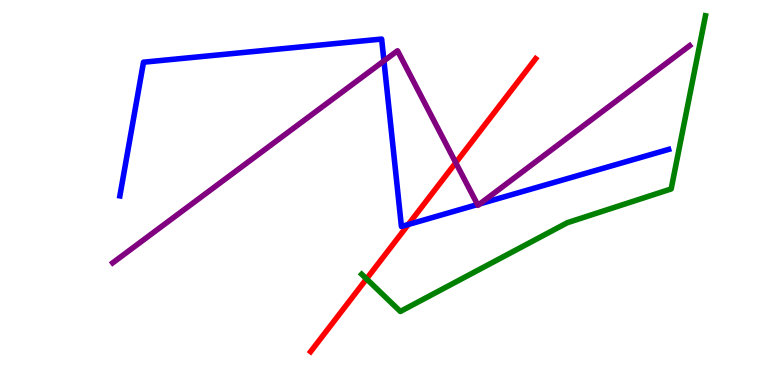[{'lines': ['blue', 'red'], 'intersections': [{'x': 5.27, 'y': 4.17}]}, {'lines': ['green', 'red'], 'intersections': [{'x': 4.73, 'y': 2.76}]}, {'lines': ['purple', 'red'], 'intersections': [{'x': 5.88, 'y': 5.77}]}, {'lines': ['blue', 'green'], 'intersections': []}, {'lines': ['blue', 'purple'], 'intersections': [{'x': 4.95, 'y': 8.42}, {'x': 6.16, 'y': 4.69}, {'x': 6.19, 'y': 4.71}]}, {'lines': ['green', 'purple'], 'intersections': []}]